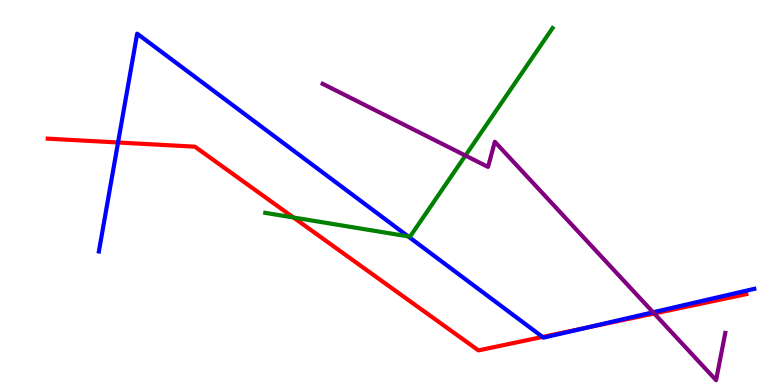[{'lines': ['blue', 'red'], 'intersections': [{'x': 1.52, 'y': 6.3}, {'x': 7.0, 'y': 1.25}, {'x': 7.56, 'y': 1.49}]}, {'lines': ['green', 'red'], 'intersections': [{'x': 3.79, 'y': 4.35}]}, {'lines': ['purple', 'red'], 'intersections': [{'x': 8.44, 'y': 1.86}]}, {'lines': ['blue', 'green'], 'intersections': [{'x': 5.27, 'y': 3.86}]}, {'lines': ['blue', 'purple'], 'intersections': [{'x': 8.43, 'y': 1.89}]}, {'lines': ['green', 'purple'], 'intersections': [{'x': 6.01, 'y': 5.96}]}]